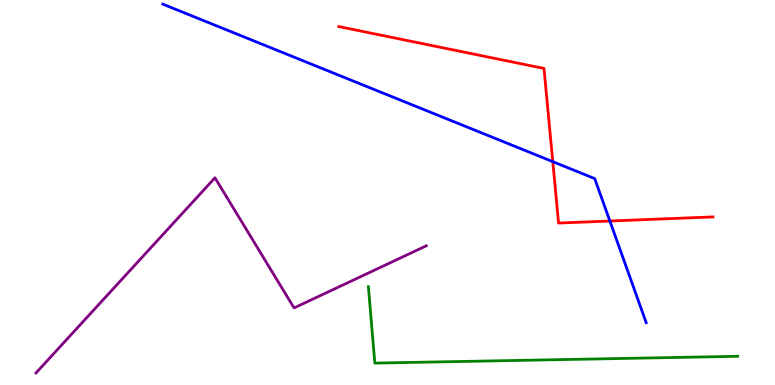[{'lines': ['blue', 'red'], 'intersections': [{'x': 7.13, 'y': 5.8}, {'x': 7.87, 'y': 4.26}]}, {'lines': ['green', 'red'], 'intersections': []}, {'lines': ['purple', 'red'], 'intersections': []}, {'lines': ['blue', 'green'], 'intersections': []}, {'lines': ['blue', 'purple'], 'intersections': []}, {'lines': ['green', 'purple'], 'intersections': []}]